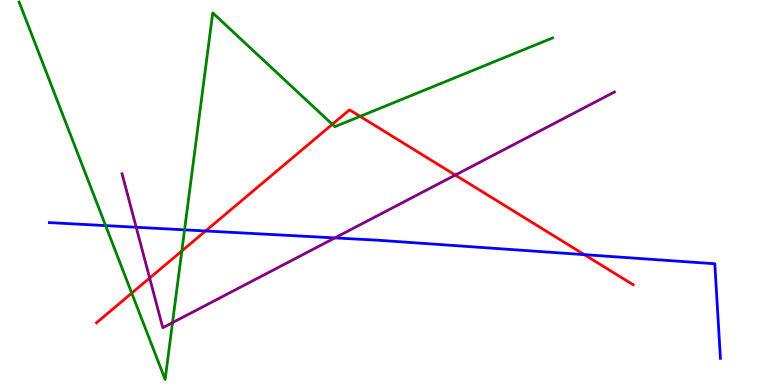[{'lines': ['blue', 'red'], 'intersections': [{'x': 2.65, 'y': 4.0}, {'x': 7.54, 'y': 3.39}]}, {'lines': ['green', 'red'], 'intersections': [{'x': 1.7, 'y': 2.39}, {'x': 2.35, 'y': 3.48}, {'x': 4.29, 'y': 6.77}, {'x': 4.65, 'y': 6.98}]}, {'lines': ['purple', 'red'], 'intersections': [{'x': 1.93, 'y': 2.78}, {'x': 5.87, 'y': 5.45}]}, {'lines': ['blue', 'green'], 'intersections': [{'x': 1.36, 'y': 4.14}, {'x': 2.38, 'y': 4.03}]}, {'lines': ['blue', 'purple'], 'intersections': [{'x': 1.76, 'y': 4.1}, {'x': 4.32, 'y': 3.82}]}, {'lines': ['green', 'purple'], 'intersections': [{'x': 2.23, 'y': 1.62}]}]